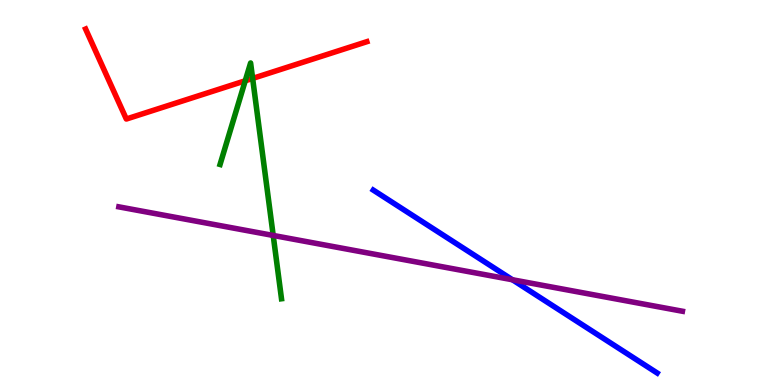[{'lines': ['blue', 'red'], 'intersections': []}, {'lines': ['green', 'red'], 'intersections': [{'x': 3.16, 'y': 7.9}, {'x': 3.26, 'y': 7.96}]}, {'lines': ['purple', 'red'], 'intersections': []}, {'lines': ['blue', 'green'], 'intersections': []}, {'lines': ['blue', 'purple'], 'intersections': [{'x': 6.61, 'y': 2.73}]}, {'lines': ['green', 'purple'], 'intersections': [{'x': 3.53, 'y': 3.88}]}]